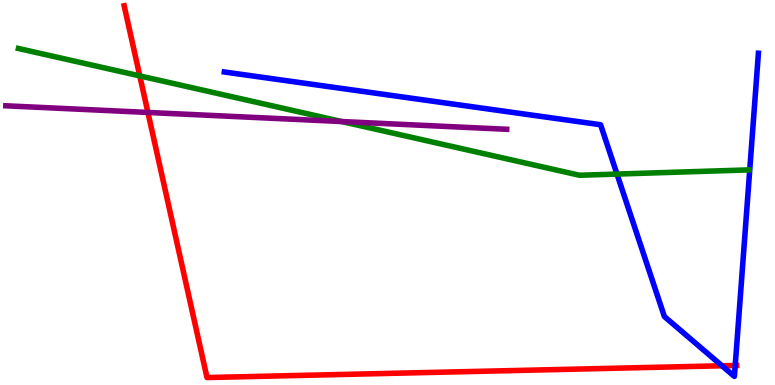[{'lines': ['blue', 'red'], 'intersections': [{'x': 9.32, 'y': 0.499}, {'x': 9.49, 'y': 0.507}]}, {'lines': ['green', 'red'], 'intersections': [{'x': 1.8, 'y': 8.03}]}, {'lines': ['purple', 'red'], 'intersections': [{'x': 1.91, 'y': 7.08}]}, {'lines': ['blue', 'green'], 'intersections': [{'x': 7.96, 'y': 5.48}]}, {'lines': ['blue', 'purple'], 'intersections': []}, {'lines': ['green', 'purple'], 'intersections': [{'x': 4.41, 'y': 6.84}]}]